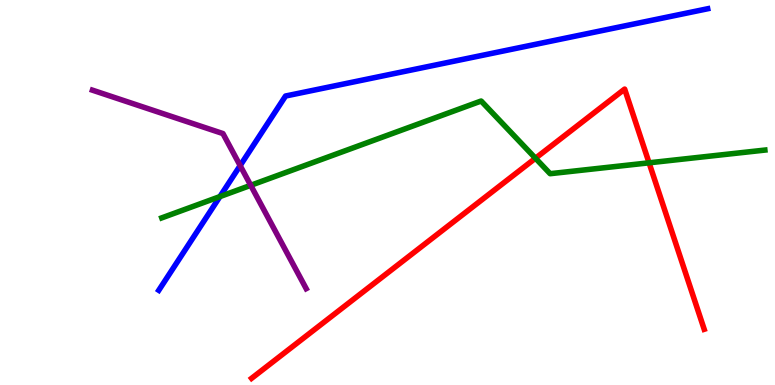[{'lines': ['blue', 'red'], 'intersections': []}, {'lines': ['green', 'red'], 'intersections': [{'x': 6.91, 'y': 5.89}, {'x': 8.38, 'y': 5.77}]}, {'lines': ['purple', 'red'], 'intersections': []}, {'lines': ['blue', 'green'], 'intersections': [{'x': 2.84, 'y': 4.89}]}, {'lines': ['blue', 'purple'], 'intersections': [{'x': 3.1, 'y': 5.7}]}, {'lines': ['green', 'purple'], 'intersections': [{'x': 3.24, 'y': 5.19}]}]